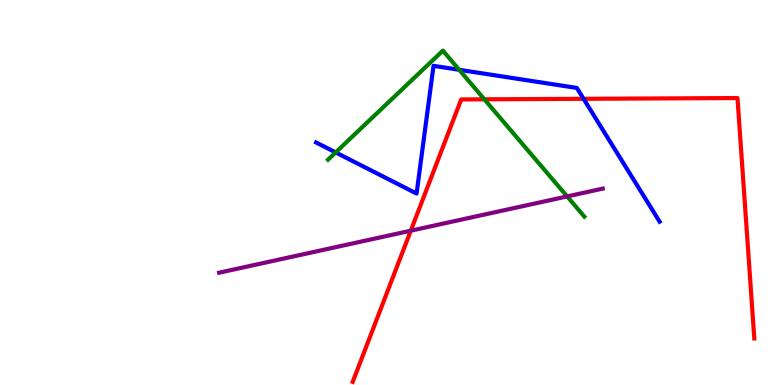[{'lines': ['blue', 'red'], 'intersections': [{'x': 7.53, 'y': 7.43}]}, {'lines': ['green', 'red'], 'intersections': [{'x': 6.25, 'y': 7.42}]}, {'lines': ['purple', 'red'], 'intersections': [{'x': 5.3, 'y': 4.01}]}, {'lines': ['blue', 'green'], 'intersections': [{'x': 4.33, 'y': 6.04}, {'x': 5.92, 'y': 8.19}]}, {'lines': ['blue', 'purple'], 'intersections': []}, {'lines': ['green', 'purple'], 'intersections': [{'x': 7.32, 'y': 4.9}]}]